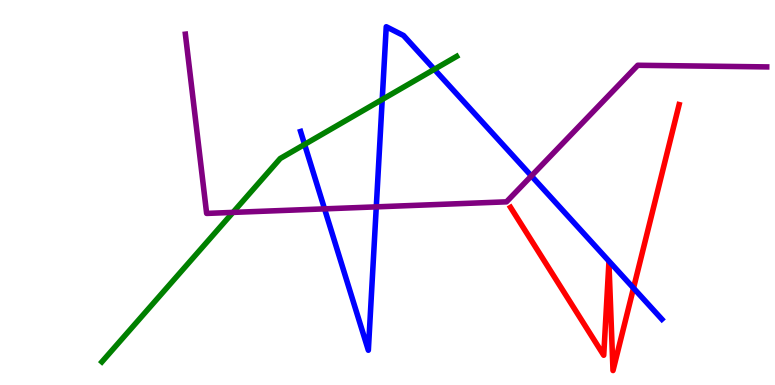[{'lines': ['blue', 'red'], 'intersections': [{'x': 8.17, 'y': 2.52}]}, {'lines': ['green', 'red'], 'intersections': []}, {'lines': ['purple', 'red'], 'intersections': []}, {'lines': ['blue', 'green'], 'intersections': [{'x': 3.93, 'y': 6.25}, {'x': 4.93, 'y': 7.42}, {'x': 5.6, 'y': 8.2}]}, {'lines': ['blue', 'purple'], 'intersections': [{'x': 4.19, 'y': 4.58}, {'x': 4.86, 'y': 4.63}, {'x': 6.86, 'y': 5.43}]}, {'lines': ['green', 'purple'], 'intersections': [{'x': 3.01, 'y': 4.48}]}]